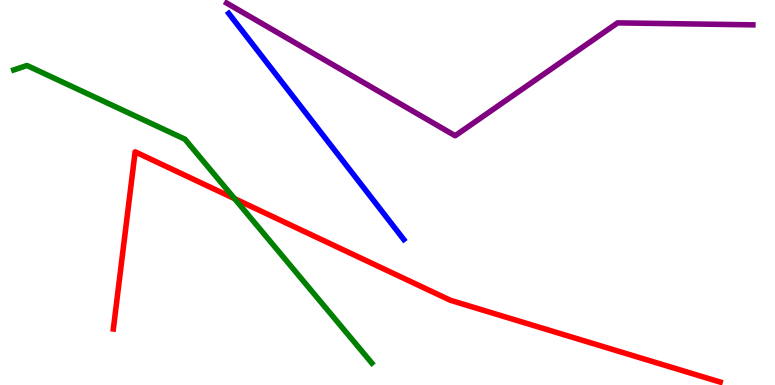[{'lines': ['blue', 'red'], 'intersections': []}, {'lines': ['green', 'red'], 'intersections': [{'x': 3.03, 'y': 4.84}]}, {'lines': ['purple', 'red'], 'intersections': []}, {'lines': ['blue', 'green'], 'intersections': []}, {'lines': ['blue', 'purple'], 'intersections': []}, {'lines': ['green', 'purple'], 'intersections': []}]